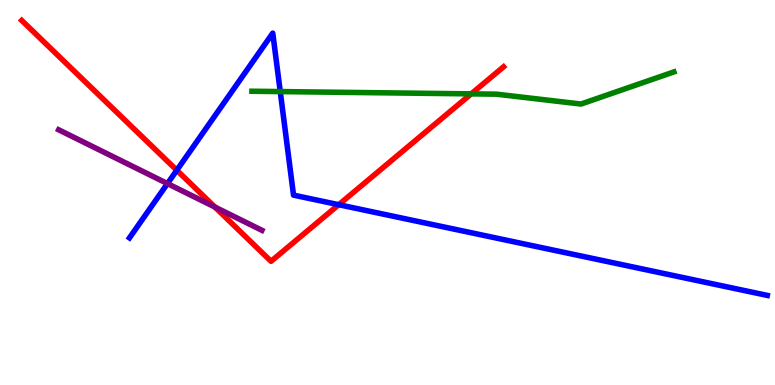[{'lines': ['blue', 'red'], 'intersections': [{'x': 2.28, 'y': 5.58}, {'x': 4.37, 'y': 4.68}]}, {'lines': ['green', 'red'], 'intersections': [{'x': 6.08, 'y': 7.56}]}, {'lines': ['purple', 'red'], 'intersections': [{'x': 2.77, 'y': 4.62}]}, {'lines': ['blue', 'green'], 'intersections': [{'x': 3.62, 'y': 7.62}]}, {'lines': ['blue', 'purple'], 'intersections': [{'x': 2.16, 'y': 5.23}]}, {'lines': ['green', 'purple'], 'intersections': []}]